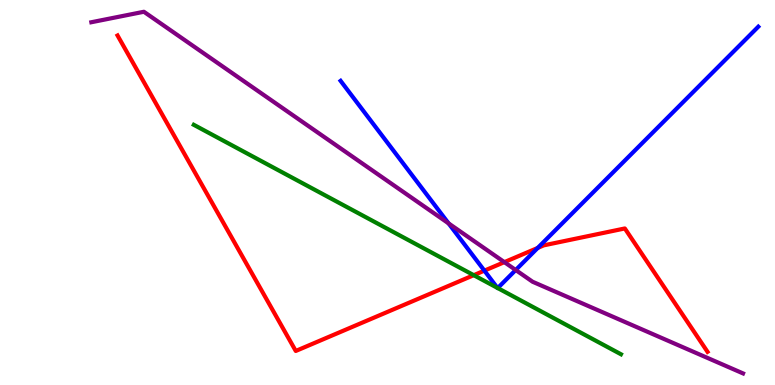[{'lines': ['blue', 'red'], 'intersections': [{'x': 6.25, 'y': 2.97}, {'x': 6.94, 'y': 3.56}]}, {'lines': ['green', 'red'], 'intersections': [{'x': 6.11, 'y': 2.85}]}, {'lines': ['purple', 'red'], 'intersections': [{'x': 6.51, 'y': 3.19}]}, {'lines': ['blue', 'green'], 'intersections': [{'x': 6.42, 'y': 2.52}, {'x': 6.42, 'y': 2.52}]}, {'lines': ['blue', 'purple'], 'intersections': [{'x': 5.79, 'y': 4.2}, {'x': 6.65, 'y': 2.99}]}, {'lines': ['green', 'purple'], 'intersections': []}]